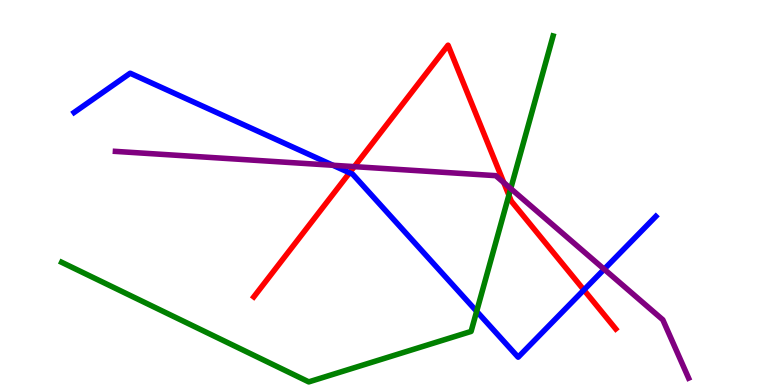[{'lines': ['blue', 'red'], 'intersections': [{'x': 4.51, 'y': 5.51}, {'x': 7.53, 'y': 2.47}]}, {'lines': ['green', 'red'], 'intersections': [{'x': 6.57, 'y': 4.93}]}, {'lines': ['purple', 'red'], 'intersections': [{'x': 4.57, 'y': 5.67}, {'x': 6.5, 'y': 5.26}]}, {'lines': ['blue', 'green'], 'intersections': [{'x': 6.15, 'y': 1.91}]}, {'lines': ['blue', 'purple'], 'intersections': [{'x': 4.3, 'y': 5.71}, {'x': 7.8, 'y': 3.01}]}, {'lines': ['green', 'purple'], 'intersections': [{'x': 6.59, 'y': 5.1}]}]